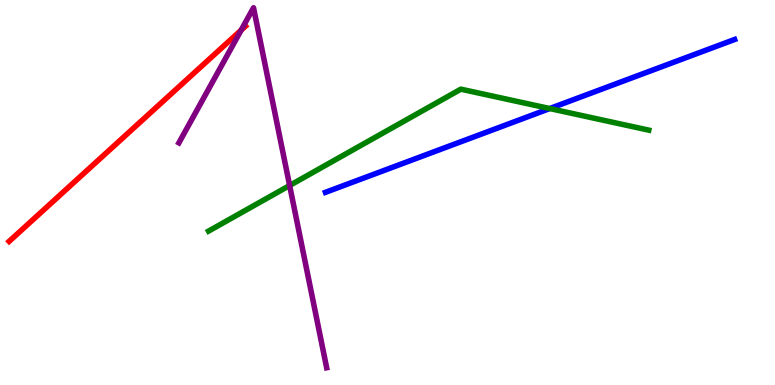[{'lines': ['blue', 'red'], 'intersections': []}, {'lines': ['green', 'red'], 'intersections': []}, {'lines': ['purple', 'red'], 'intersections': [{'x': 3.11, 'y': 9.22}]}, {'lines': ['blue', 'green'], 'intersections': [{'x': 7.09, 'y': 7.18}]}, {'lines': ['blue', 'purple'], 'intersections': []}, {'lines': ['green', 'purple'], 'intersections': [{'x': 3.74, 'y': 5.18}]}]